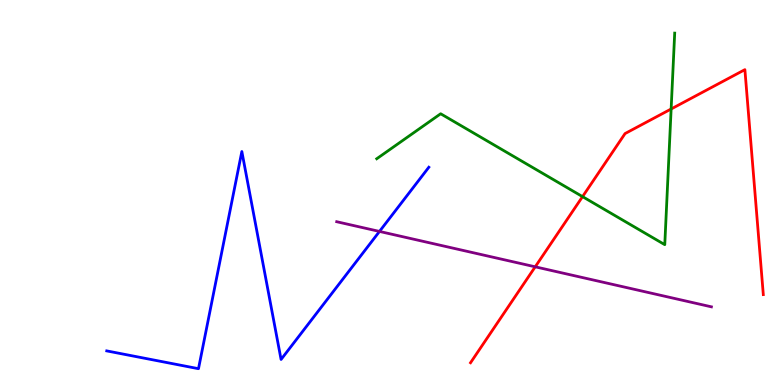[{'lines': ['blue', 'red'], 'intersections': []}, {'lines': ['green', 'red'], 'intersections': [{'x': 7.52, 'y': 4.89}, {'x': 8.66, 'y': 7.17}]}, {'lines': ['purple', 'red'], 'intersections': [{'x': 6.91, 'y': 3.07}]}, {'lines': ['blue', 'green'], 'intersections': []}, {'lines': ['blue', 'purple'], 'intersections': [{'x': 4.9, 'y': 3.99}]}, {'lines': ['green', 'purple'], 'intersections': []}]